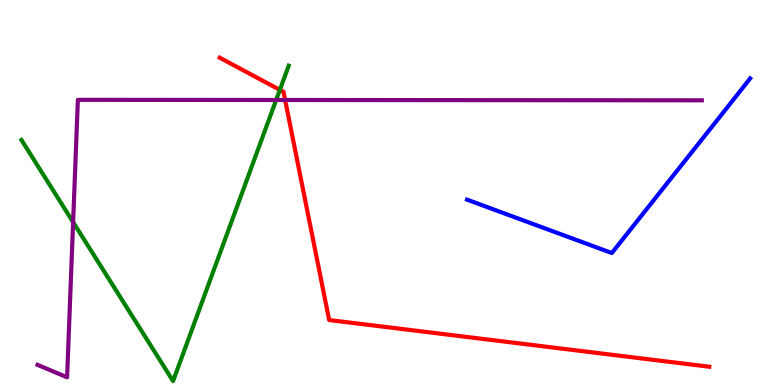[{'lines': ['blue', 'red'], 'intersections': []}, {'lines': ['green', 'red'], 'intersections': [{'x': 3.61, 'y': 7.67}]}, {'lines': ['purple', 'red'], 'intersections': [{'x': 3.68, 'y': 7.4}]}, {'lines': ['blue', 'green'], 'intersections': []}, {'lines': ['blue', 'purple'], 'intersections': []}, {'lines': ['green', 'purple'], 'intersections': [{'x': 0.943, 'y': 4.23}, {'x': 3.56, 'y': 7.4}]}]